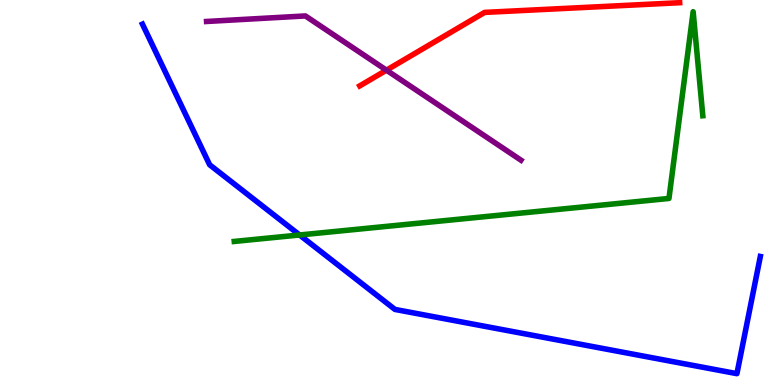[{'lines': ['blue', 'red'], 'intersections': []}, {'lines': ['green', 'red'], 'intersections': []}, {'lines': ['purple', 'red'], 'intersections': [{'x': 4.99, 'y': 8.18}]}, {'lines': ['blue', 'green'], 'intersections': [{'x': 3.87, 'y': 3.9}]}, {'lines': ['blue', 'purple'], 'intersections': []}, {'lines': ['green', 'purple'], 'intersections': []}]